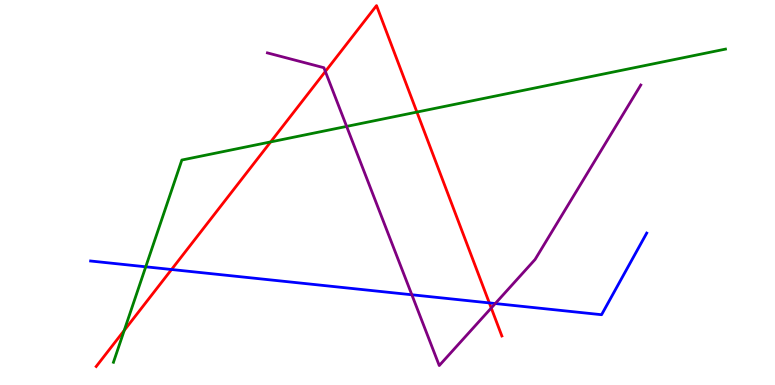[{'lines': ['blue', 'red'], 'intersections': [{'x': 2.21, 'y': 3.0}, {'x': 6.31, 'y': 2.13}]}, {'lines': ['green', 'red'], 'intersections': [{'x': 1.6, 'y': 1.42}, {'x': 3.49, 'y': 6.31}, {'x': 5.38, 'y': 7.09}]}, {'lines': ['purple', 'red'], 'intersections': [{'x': 4.2, 'y': 8.14}, {'x': 6.34, 'y': 2.0}]}, {'lines': ['blue', 'green'], 'intersections': [{'x': 1.88, 'y': 3.07}]}, {'lines': ['blue', 'purple'], 'intersections': [{'x': 5.31, 'y': 2.34}, {'x': 6.39, 'y': 2.12}]}, {'lines': ['green', 'purple'], 'intersections': [{'x': 4.47, 'y': 6.72}]}]